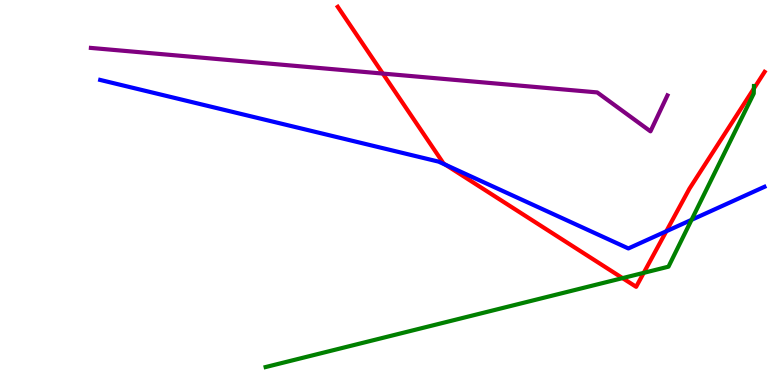[{'lines': ['blue', 'red'], 'intersections': [{'x': 5.75, 'y': 5.72}, {'x': 8.6, 'y': 3.99}]}, {'lines': ['green', 'red'], 'intersections': [{'x': 8.03, 'y': 2.78}, {'x': 8.31, 'y': 2.91}, {'x': 9.73, 'y': 7.7}]}, {'lines': ['purple', 'red'], 'intersections': [{'x': 4.94, 'y': 8.09}]}, {'lines': ['blue', 'green'], 'intersections': [{'x': 8.92, 'y': 4.29}]}, {'lines': ['blue', 'purple'], 'intersections': []}, {'lines': ['green', 'purple'], 'intersections': []}]